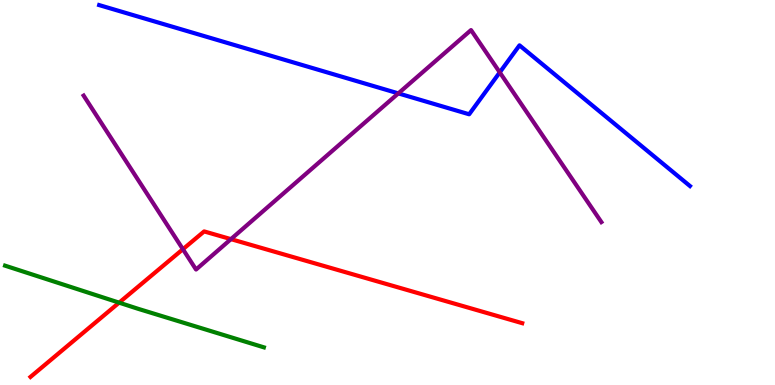[{'lines': ['blue', 'red'], 'intersections': []}, {'lines': ['green', 'red'], 'intersections': [{'x': 1.54, 'y': 2.14}]}, {'lines': ['purple', 'red'], 'intersections': [{'x': 2.36, 'y': 3.53}, {'x': 2.98, 'y': 3.79}]}, {'lines': ['blue', 'green'], 'intersections': []}, {'lines': ['blue', 'purple'], 'intersections': [{'x': 5.14, 'y': 7.57}, {'x': 6.45, 'y': 8.12}]}, {'lines': ['green', 'purple'], 'intersections': []}]